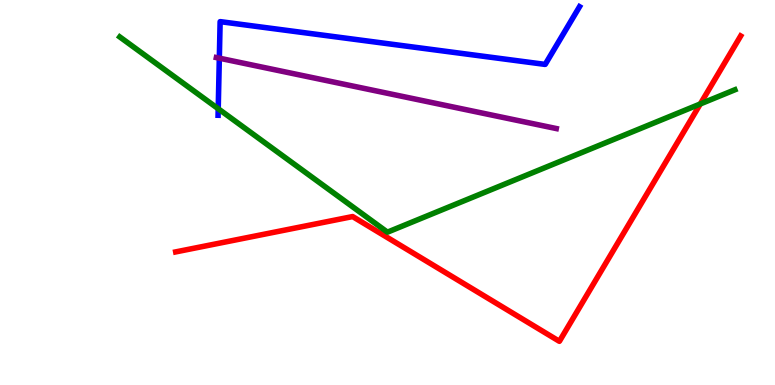[{'lines': ['blue', 'red'], 'intersections': []}, {'lines': ['green', 'red'], 'intersections': [{'x': 9.04, 'y': 7.3}]}, {'lines': ['purple', 'red'], 'intersections': []}, {'lines': ['blue', 'green'], 'intersections': [{'x': 2.82, 'y': 7.18}]}, {'lines': ['blue', 'purple'], 'intersections': [{'x': 2.83, 'y': 8.49}]}, {'lines': ['green', 'purple'], 'intersections': []}]